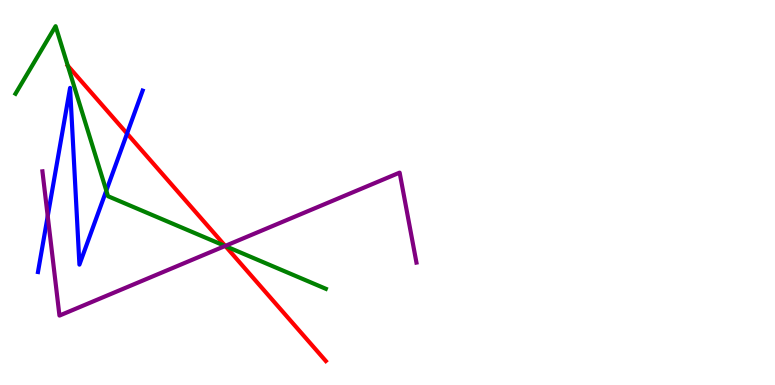[{'lines': ['blue', 'red'], 'intersections': [{'x': 1.64, 'y': 6.53}]}, {'lines': ['green', 'red'], 'intersections': [{'x': 0.875, 'y': 8.29}, {'x': 2.91, 'y': 3.61}]}, {'lines': ['purple', 'red'], 'intersections': [{'x': 2.91, 'y': 3.61}]}, {'lines': ['blue', 'green'], 'intersections': [{'x': 1.37, 'y': 5.05}]}, {'lines': ['blue', 'purple'], 'intersections': [{'x': 0.616, 'y': 4.39}]}, {'lines': ['green', 'purple'], 'intersections': [{'x': 2.9, 'y': 3.61}]}]